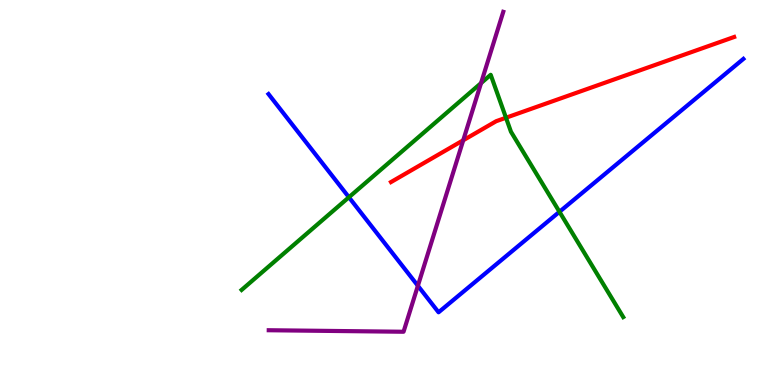[{'lines': ['blue', 'red'], 'intersections': []}, {'lines': ['green', 'red'], 'intersections': [{'x': 6.53, 'y': 6.94}]}, {'lines': ['purple', 'red'], 'intersections': [{'x': 5.98, 'y': 6.36}]}, {'lines': ['blue', 'green'], 'intersections': [{'x': 4.5, 'y': 4.88}, {'x': 7.22, 'y': 4.5}]}, {'lines': ['blue', 'purple'], 'intersections': [{'x': 5.39, 'y': 2.58}]}, {'lines': ['green', 'purple'], 'intersections': [{'x': 6.21, 'y': 7.84}]}]